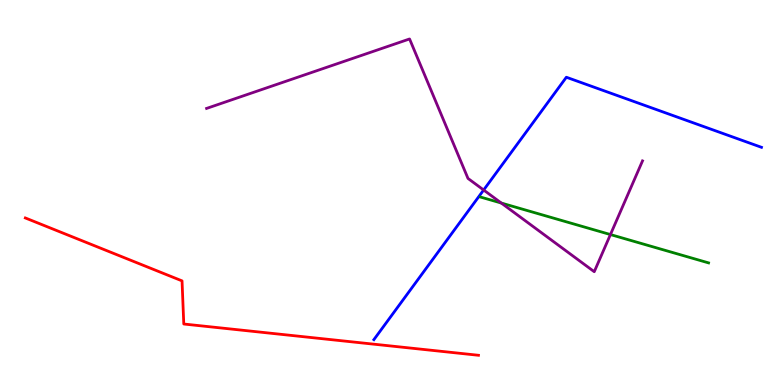[{'lines': ['blue', 'red'], 'intersections': []}, {'lines': ['green', 'red'], 'intersections': []}, {'lines': ['purple', 'red'], 'intersections': []}, {'lines': ['blue', 'green'], 'intersections': []}, {'lines': ['blue', 'purple'], 'intersections': [{'x': 6.24, 'y': 5.06}]}, {'lines': ['green', 'purple'], 'intersections': [{'x': 6.47, 'y': 4.73}, {'x': 7.88, 'y': 3.91}]}]